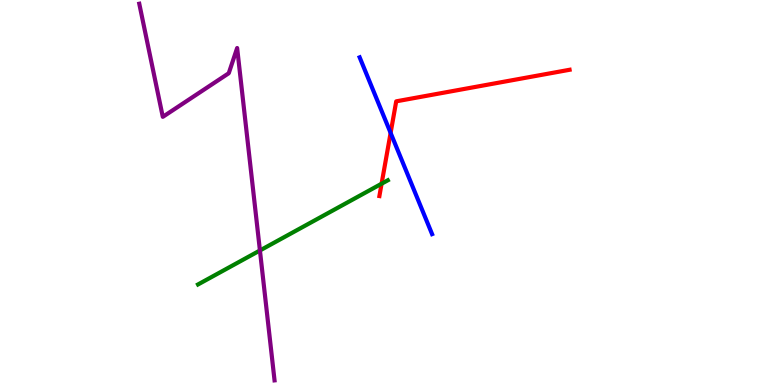[{'lines': ['blue', 'red'], 'intersections': [{'x': 5.04, 'y': 6.55}]}, {'lines': ['green', 'red'], 'intersections': [{'x': 4.92, 'y': 5.23}]}, {'lines': ['purple', 'red'], 'intersections': []}, {'lines': ['blue', 'green'], 'intersections': []}, {'lines': ['blue', 'purple'], 'intersections': []}, {'lines': ['green', 'purple'], 'intersections': [{'x': 3.35, 'y': 3.49}]}]